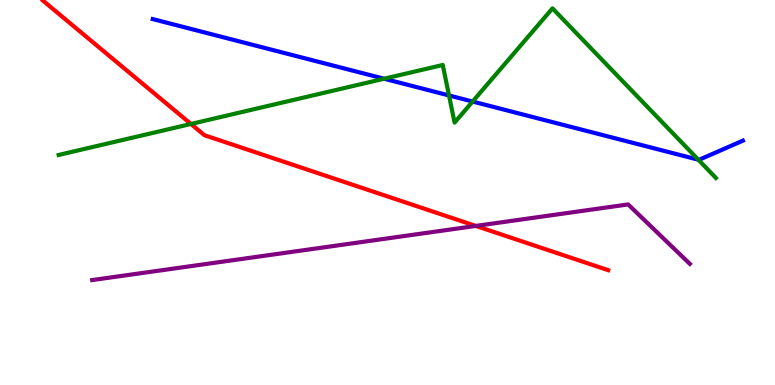[{'lines': ['blue', 'red'], 'intersections': []}, {'lines': ['green', 'red'], 'intersections': [{'x': 2.46, 'y': 6.78}]}, {'lines': ['purple', 'red'], 'intersections': [{'x': 6.14, 'y': 4.13}]}, {'lines': ['blue', 'green'], 'intersections': [{'x': 4.96, 'y': 7.96}, {'x': 5.79, 'y': 7.52}, {'x': 6.1, 'y': 7.36}, {'x': 9.01, 'y': 5.85}]}, {'lines': ['blue', 'purple'], 'intersections': []}, {'lines': ['green', 'purple'], 'intersections': []}]